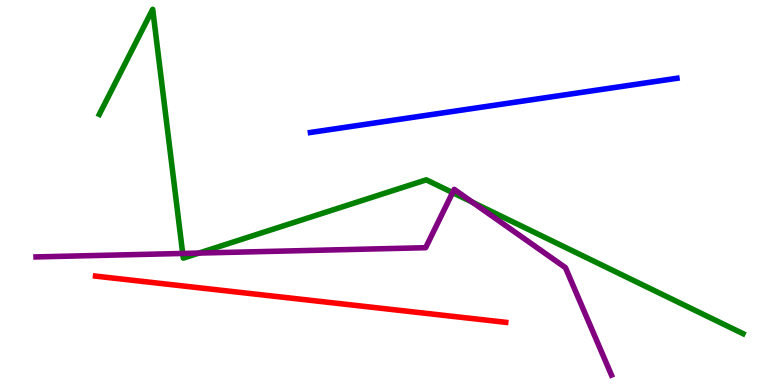[{'lines': ['blue', 'red'], 'intersections': []}, {'lines': ['green', 'red'], 'intersections': []}, {'lines': ['purple', 'red'], 'intersections': []}, {'lines': ['blue', 'green'], 'intersections': []}, {'lines': ['blue', 'purple'], 'intersections': []}, {'lines': ['green', 'purple'], 'intersections': [{'x': 2.36, 'y': 3.42}, {'x': 2.57, 'y': 3.43}, {'x': 5.84, 'y': 5.0}, {'x': 6.1, 'y': 4.75}]}]